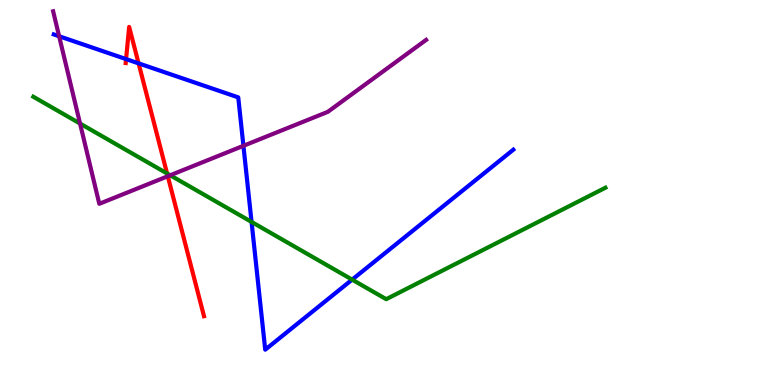[{'lines': ['blue', 'red'], 'intersections': [{'x': 1.63, 'y': 8.47}, {'x': 1.79, 'y': 8.35}]}, {'lines': ['green', 'red'], 'intersections': [{'x': 2.16, 'y': 5.49}]}, {'lines': ['purple', 'red'], 'intersections': [{'x': 2.16, 'y': 5.42}]}, {'lines': ['blue', 'green'], 'intersections': [{'x': 3.25, 'y': 4.24}, {'x': 4.54, 'y': 2.74}]}, {'lines': ['blue', 'purple'], 'intersections': [{'x': 0.763, 'y': 9.06}, {'x': 3.14, 'y': 6.21}]}, {'lines': ['green', 'purple'], 'intersections': [{'x': 1.03, 'y': 6.79}, {'x': 2.2, 'y': 5.45}]}]